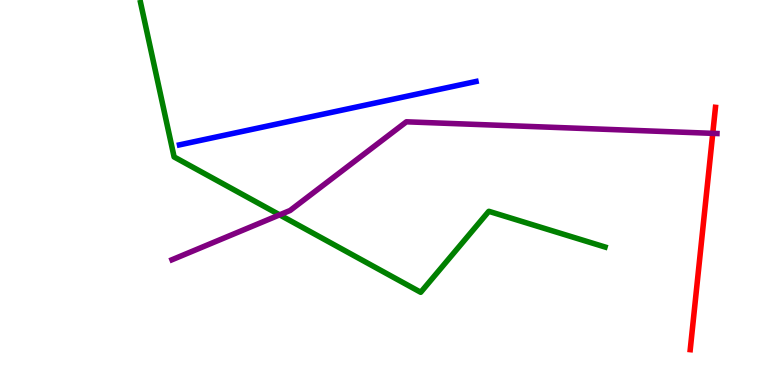[{'lines': ['blue', 'red'], 'intersections': []}, {'lines': ['green', 'red'], 'intersections': []}, {'lines': ['purple', 'red'], 'intersections': [{'x': 9.2, 'y': 6.54}]}, {'lines': ['blue', 'green'], 'intersections': []}, {'lines': ['blue', 'purple'], 'intersections': []}, {'lines': ['green', 'purple'], 'intersections': [{'x': 3.61, 'y': 4.42}]}]